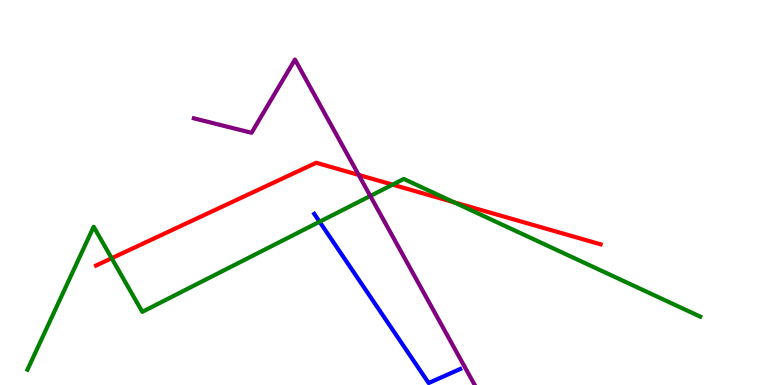[{'lines': ['blue', 'red'], 'intersections': []}, {'lines': ['green', 'red'], 'intersections': [{'x': 1.44, 'y': 3.29}, {'x': 5.07, 'y': 5.2}, {'x': 5.86, 'y': 4.75}]}, {'lines': ['purple', 'red'], 'intersections': [{'x': 4.63, 'y': 5.46}]}, {'lines': ['blue', 'green'], 'intersections': [{'x': 4.12, 'y': 4.24}]}, {'lines': ['blue', 'purple'], 'intersections': []}, {'lines': ['green', 'purple'], 'intersections': [{'x': 4.78, 'y': 4.91}]}]